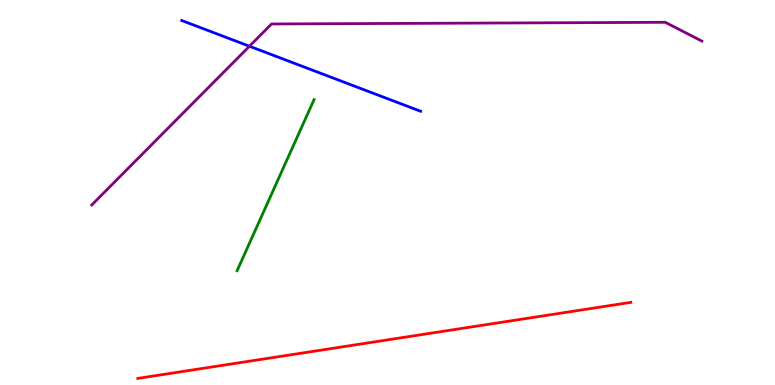[{'lines': ['blue', 'red'], 'intersections': []}, {'lines': ['green', 'red'], 'intersections': []}, {'lines': ['purple', 'red'], 'intersections': []}, {'lines': ['blue', 'green'], 'intersections': []}, {'lines': ['blue', 'purple'], 'intersections': [{'x': 3.22, 'y': 8.8}]}, {'lines': ['green', 'purple'], 'intersections': []}]